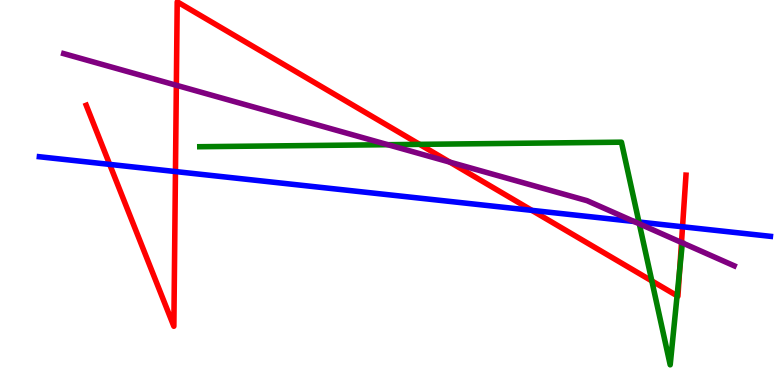[{'lines': ['blue', 'red'], 'intersections': [{'x': 1.42, 'y': 5.73}, {'x': 2.26, 'y': 5.54}, {'x': 6.86, 'y': 4.54}, {'x': 8.81, 'y': 4.11}]}, {'lines': ['green', 'red'], 'intersections': [{'x': 5.41, 'y': 6.25}, {'x': 8.41, 'y': 2.7}, {'x': 8.74, 'y': 2.32}, {'x': 8.77, 'y': 3.0}]}, {'lines': ['purple', 'red'], 'intersections': [{'x': 2.28, 'y': 7.79}, {'x': 5.8, 'y': 5.79}, {'x': 8.79, 'y': 3.7}]}, {'lines': ['blue', 'green'], 'intersections': [{'x': 8.24, 'y': 4.23}]}, {'lines': ['blue', 'purple'], 'intersections': [{'x': 8.18, 'y': 4.25}]}, {'lines': ['green', 'purple'], 'intersections': [{'x': 5.0, 'y': 6.24}, {'x': 8.25, 'y': 4.19}]}]